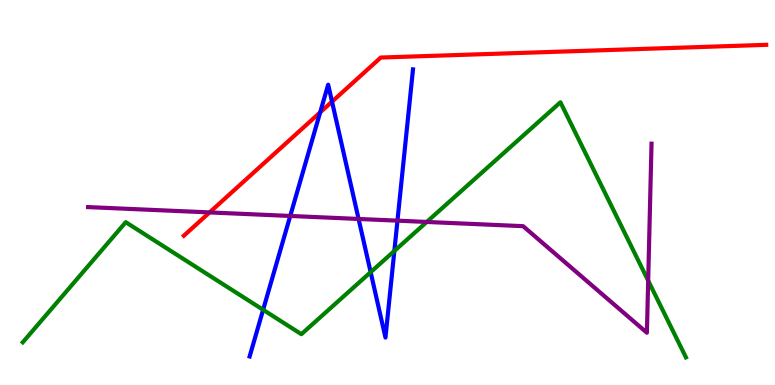[{'lines': ['blue', 'red'], 'intersections': [{'x': 4.13, 'y': 7.08}, {'x': 4.28, 'y': 7.36}]}, {'lines': ['green', 'red'], 'intersections': []}, {'lines': ['purple', 'red'], 'intersections': [{'x': 2.7, 'y': 4.48}]}, {'lines': ['blue', 'green'], 'intersections': [{'x': 3.4, 'y': 1.95}, {'x': 4.78, 'y': 2.93}, {'x': 5.09, 'y': 3.48}]}, {'lines': ['blue', 'purple'], 'intersections': [{'x': 3.74, 'y': 4.39}, {'x': 4.63, 'y': 4.31}, {'x': 5.13, 'y': 4.27}]}, {'lines': ['green', 'purple'], 'intersections': [{'x': 5.51, 'y': 4.24}, {'x': 8.36, 'y': 2.71}]}]